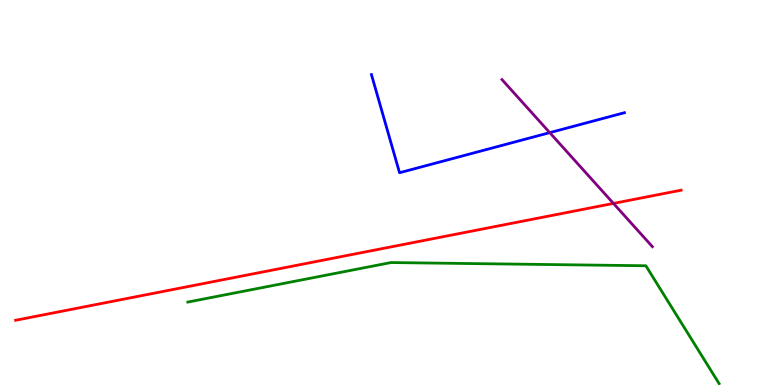[{'lines': ['blue', 'red'], 'intersections': []}, {'lines': ['green', 'red'], 'intersections': []}, {'lines': ['purple', 'red'], 'intersections': [{'x': 7.92, 'y': 4.72}]}, {'lines': ['blue', 'green'], 'intersections': []}, {'lines': ['blue', 'purple'], 'intersections': [{'x': 7.09, 'y': 6.55}]}, {'lines': ['green', 'purple'], 'intersections': []}]